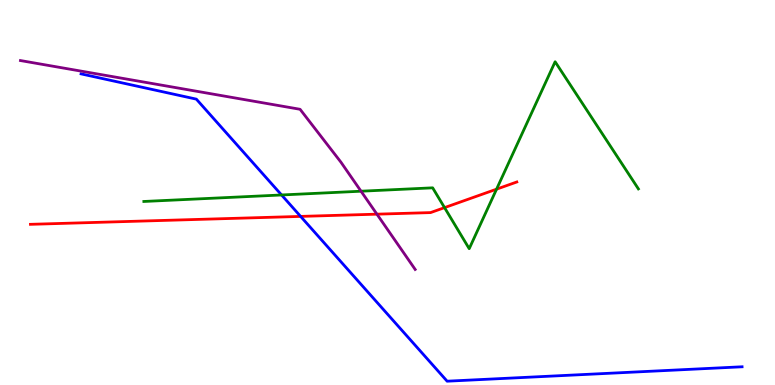[{'lines': ['blue', 'red'], 'intersections': [{'x': 3.88, 'y': 4.38}]}, {'lines': ['green', 'red'], 'intersections': [{'x': 5.74, 'y': 4.61}, {'x': 6.41, 'y': 5.09}]}, {'lines': ['purple', 'red'], 'intersections': [{'x': 4.86, 'y': 4.44}]}, {'lines': ['blue', 'green'], 'intersections': [{'x': 3.63, 'y': 4.94}]}, {'lines': ['blue', 'purple'], 'intersections': []}, {'lines': ['green', 'purple'], 'intersections': [{'x': 4.66, 'y': 5.03}]}]